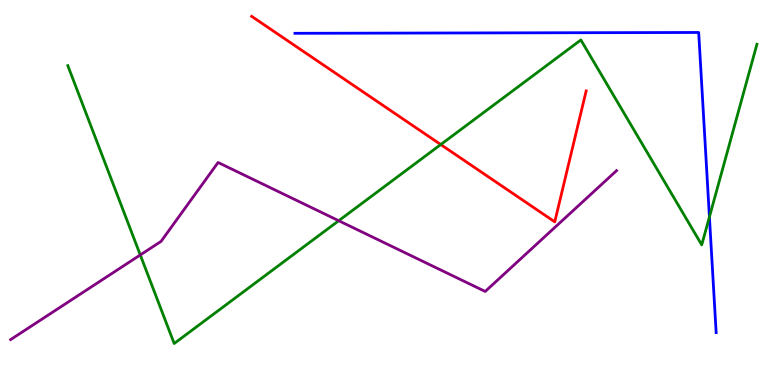[{'lines': ['blue', 'red'], 'intersections': []}, {'lines': ['green', 'red'], 'intersections': [{'x': 5.69, 'y': 6.25}]}, {'lines': ['purple', 'red'], 'intersections': []}, {'lines': ['blue', 'green'], 'intersections': [{'x': 9.15, 'y': 4.37}]}, {'lines': ['blue', 'purple'], 'intersections': []}, {'lines': ['green', 'purple'], 'intersections': [{'x': 1.81, 'y': 3.38}, {'x': 4.37, 'y': 4.27}]}]